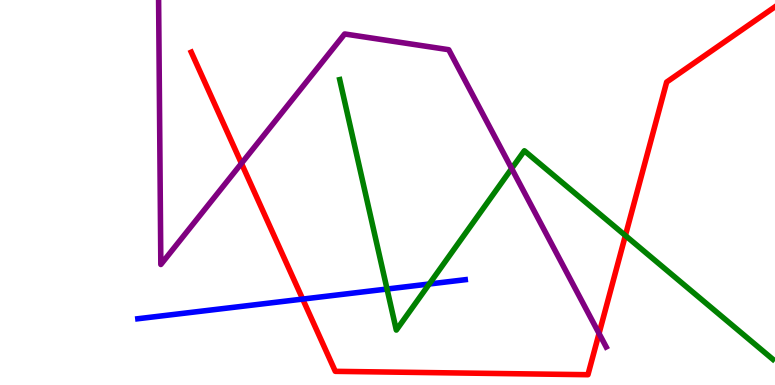[{'lines': ['blue', 'red'], 'intersections': [{'x': 3.91, 'y': 2.23}]}, {'lines': ['green', 'red'], 'intersections': [{'x': 8.07, 'y': 3.88}]}, {'lines': ['purple', 'red'], 'intersections': [{'x': 3.12, 'y': 5.76}, {'x': 7.73, 'y': 1.34}]}, {'lines': ['blue', 'green'], 'intersections': [{'x': 4.99, 'y': 2.49}, {'x': 5.54, 'y': 2.62}]}, {'lines': ['blue', 'purple'], 'intersections': []}, {'lines': ['green', 'purple'], 'intersections': [{'x': 6.6, 'y': 5.62}]}]